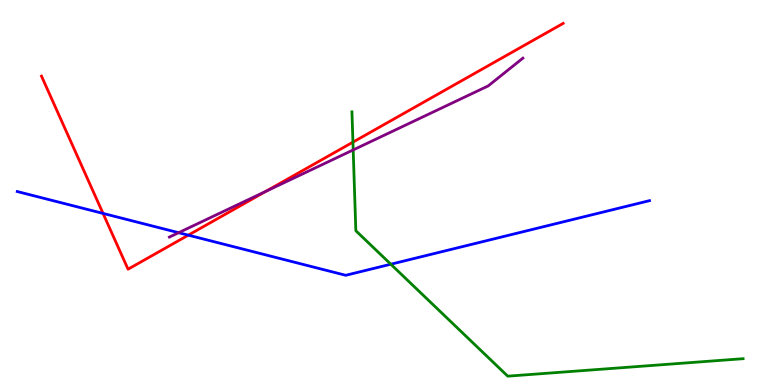[{'lines': ['blue', 'red'], 'intersections': [{'x': 1.33, 'y': 4.46}, {'x': 2.43, 'y': 3.89}]}, {'lines': ['green', 'red'], 'intersections': [{'x': 4.55, 'y': 6.31}]}, {'lines': ['purple', 'red'], 'intersections': [{'x': 3.43, 'y': 5.03}]}, {'lines': ['blue', 'green'], 'intersections': [{'x': 5.04, 'y': 3.14}]}, {'lines': ['blue', 'purple'], 'intersections': [{'x': 2.31, 'y': 3.96}]}, {'lines': ['green', 'purple'], 'intersections': [{'x': 4.56, 'y': 6.11}]}]